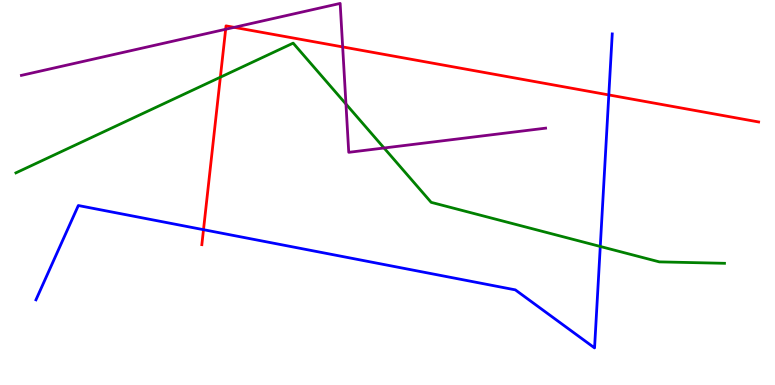[{'lines': ['blue', 'red'], 'intersections': [{'x': 2.63, 'y': 4.03}, {'x': 7.86, 'y': 7.53}]}, {'lines': ['green', 'red'], 'intersections': [{'x': 2.84, 'y': 7.99}]}, {'lines': ['purple', 'red'], 'intersections': [{'x': 2.91, 'y': 9.24}, {'x': 3.02, 'y': 9.29}, {'x': 4.42, 'y': 8.78}]}, {'lines': ['blue', 'green'], 'intersections': [{'x': 7.75, 'y': 3.6}]}, {'lines': ['blue', 'purple'], 'intersections': []}, {'lines': ['green', 'purple'], 'intersections': [{'x': 4.46, 'y': 7.3}, {'x': 4.96, 'y': 6.16}]}]